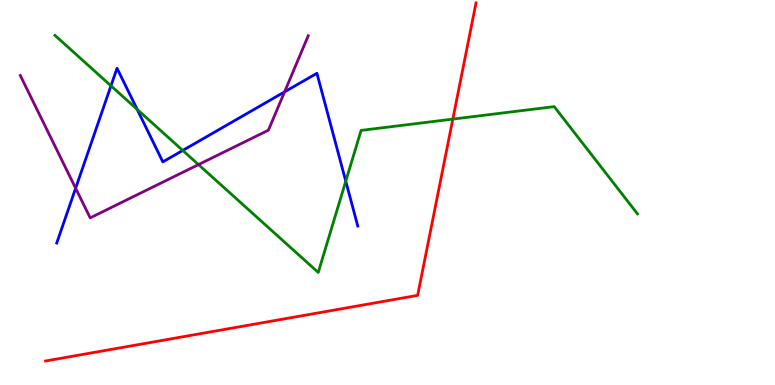[{'lines': ['blue', 'red'], 'intersections': []}, {'lines': ['green', 'red'], 'intersections': [{'x': 5.84, 'y': 6.91}]}, {'lines': ['purple', 'red'], 'intersections': []}, {'lines': ['blue', 'green'], 'intersections': [{'x': 1.43, 'y': 7.77}, {'x': 1.77, 'y': 7.16}, {'x': 2.36, 'y': 6.09}, {'x': 4.46, 'y': 5.29}]}, {'lines': ['blue', 'purple'], 'intersections': [{'x': 0.976, 'y': 5.11}, {'x': 3.67, 'y': 7.61}]}, {'lines': ['green', 'purple'], 'intersections': [{'x': 2.56, 'y': 5.72}]}]